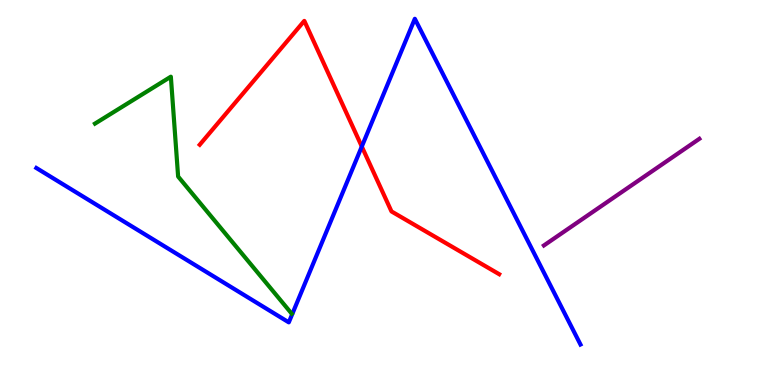[{'lines': ['blue', 'red'], 'intersections': [{'x': 4.67, 'y': 6.19}]}, {'lines': ['green', 'red'], 'intersections': []}, {'lines': ['purple', 'red'], 'intersections': []}, {'lines': ['blue', 'green'], 'intersections': []}, {'lines': ['blue', 'purple'], 'intersections': []}, {'lines': ['green', 'purple'], 'intersections': []}]